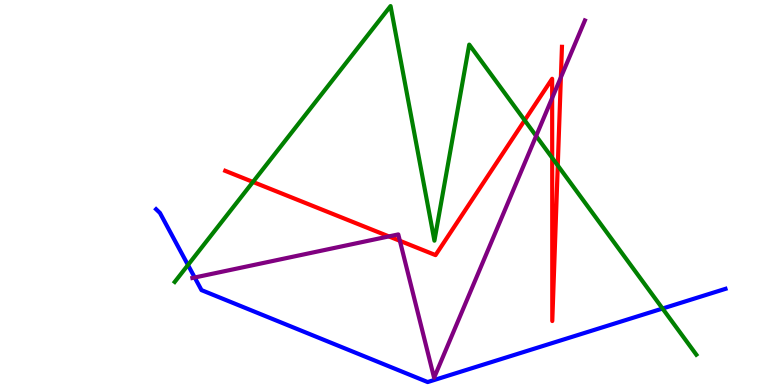[{'lines': ['blue', 'red'], 'intersections': []}, {'lines': ['green', 'red'], 'intersections': [{'x': 3.26, 'y': 5.27}, {'x': 6.77, 'y': 6.88}, {'x': 7.13, 'y': 5.9}, {'x': 7.2, 'y': 5.7}]}, {'lines': ['purple', 'red'], 'intersections': [{'x': 5.02, 'y': 3.86}, {'x': 5.16, 'y': 3.74}, {'x': 7.12, 'y': 7.45}, {'x': 7.24, 'y': 7.99}]}, {'lines': ['blue', 'green'], 'intersections': [{'x': 2.43, 'y': 3.12}, {'x': 8.55, 'y': 1.99}]}, {'lines': ['blue', 'purple'], 'intersections': [{'x': 2.51, 'y': 2.79}]}, {'lines': ['green', 'purple'], 'intersections': [{'x': 6.92, 'y': 6.47}]}]